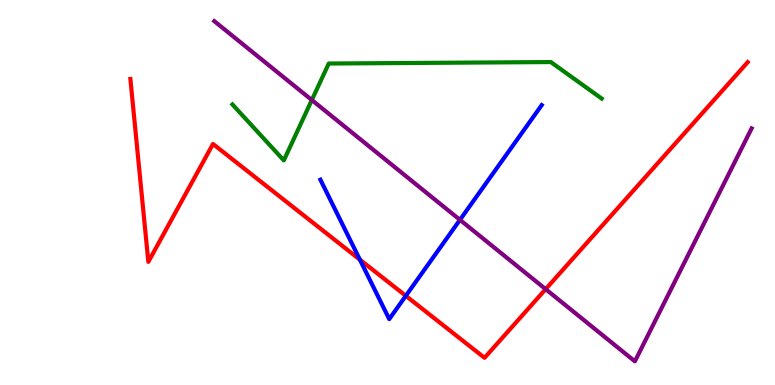[{'lines': ['blue', 'red'], 'intersections': [{'x': 4.64, 'y': 3.26}, {'x': 5.24, 'y': 2.32}]}, {'lines': ['green', 'red'], 'intersections': []}, {'lines': ['purple', 'red'], 'intersections': [{'x': 7.04, 'y': 2.49}]}, {'lines': ['blue', 'green'], 'intersections': []}, {'lines': ['blue', 'purple'], 'intersections': [{'x': 5.93, 'y': 4.29}]}, {'lines': ['green', 'purple'], 'intersections': [{'x': 4.02, 'y': 7.4}]}]